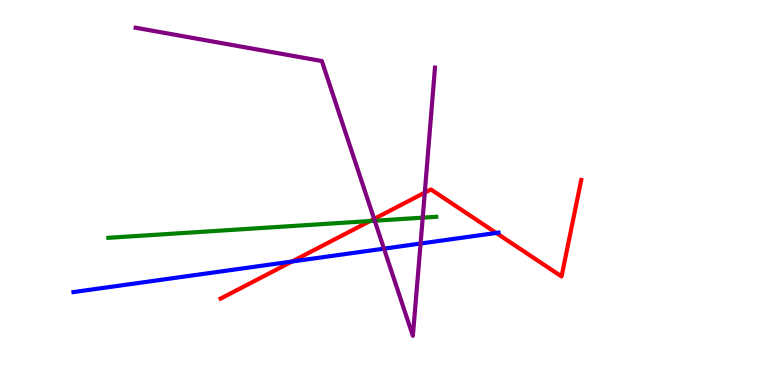[{'lines': ['blue', 'red'], 'intersections': [{'x': 3.77, 'y': 3.21}, {'x': 6.4, 'y': 3.95}]}, {'lines': ['green', 'red'], 'intersections': [{'x': 4.77, 'y': 4.26}]}, {'lines': ['purple', 'red'], 'intersections': [{'x': 4.83, 'y': 4.31}, {'x': 5.48, 'y': 5.0}]}, {'lines': ['blue', 'green'], 'intersections': []}, {'lines': ['blue', 'purple'], 'intersections': [{'x': 4.95, 'y': 3.54}, {'x': 5.43, 'y': 3.67}]}, {'lines': ['green', 'purple'], 'intersections': [{'x': 4.84, 'y': 4.27}, {'x': 5.45, 'y': 4.35}]}]